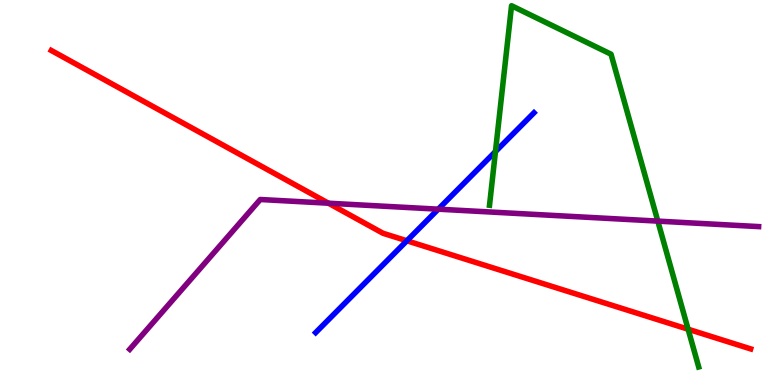[{'lines': ['blue', 'red'], 'intersections': [{'x': 5.25, 'y': 3.75}]}, {'lines': ['green', 'red'], 'intersections': [{'x': 8.88, 'y': 1.45}]}, {'lines': ['purple', 'red'], 'intersections': [{'x': 4.24, 'y': 4.72}]}, {'lines': ['blue', 'green'], 'intersections': [{'x': 6.39, 'y': 6.06}]}, {'lines': ['blue', 'purple'], 'intersections': [{'x': 5.65, 'y': 4.57}]}, {'lines': ['green', 'purple'], 'intersections': [{'x': 8.49, 'y': 4.26}]}]